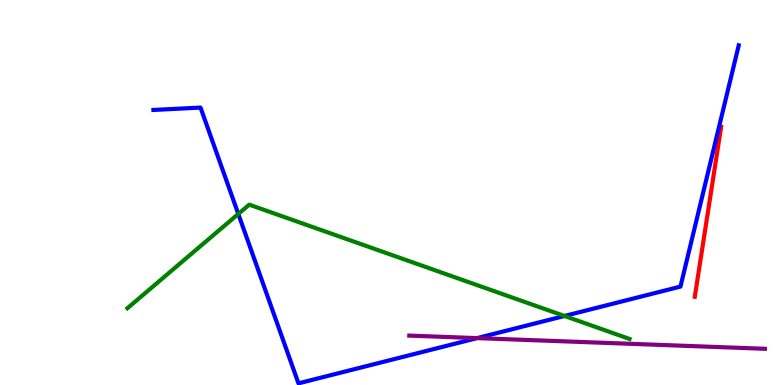[{'lines': ['blue', 'red'], 'intersections': []}, {'lines': ['green', 'red'], 'intersections': []}, {'lines': ['purple', 'red'], 'intersections': []}, {'lines': ['blue', 'green'], 'intersections': [{'x': 3.07, 'y': 4.44}, {'x': 7.28, 'y': 1.79}]}, {'lines': ['blue', 'purple'], 'intersections': [{'x': 6.16, 'y': 1.22}]}, {'lines': ['green', 'purple'], 'intersections': []}]